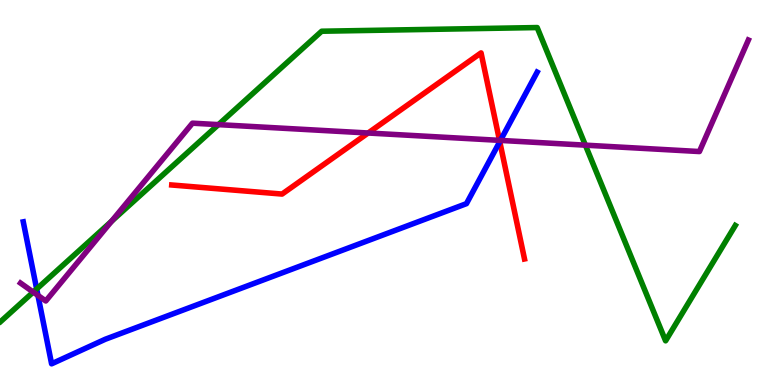[{'lines': ['blue', 'red'], 'intersections': [{'x': 6.45, 'y': 6.32}]}, {'lines': ['green', 'red'], 'intersections': []}, {'lines': ['purple', 'red'], 'intersections': [{'x': 4.75, 'y': 6.55}, {'x': 6.45, 'y': 6.35}]}, {'lines': ['blue', 'green'], 'intersections': [{'x': 0.473, 'y': 2.49}]}, {'lines': ['blue', 'purple'], 'intersections': [{'x': 0.49, 'y': 2.33}, {'x': 6.46, 'y': 6.35}]}, {'lines': ['green', 'purple'], 'intersections': [{'x': 0.429, 'y': 2.41}, {'x': 1.44, 'y': 4.25}, {'x': 2.82, 'y': 6.76}, {'x': 7.55, 'y': 6.23}]}]